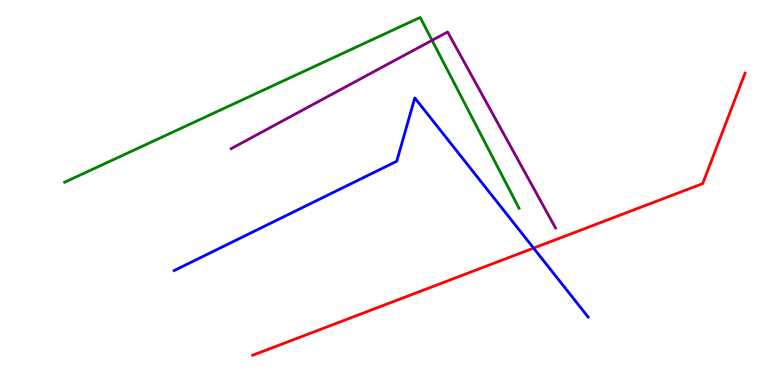[{'lines': ['blue', 'red'], 'intersections': [{'x': 6.89, 'y': 3.56}]}, {'lines': ['green', 'red'], 'intersections': []}, {'lines': ['purple', 'red'], 'intersections': []}, {'lines': ['blue', 'green'], 'intersections': []}, {'lines': ['blue', 'purple'], 'intersections': []}, {'lines': ['green', 'purple'], 'intersections': [{'x': 5.58, 'y': 8.95}]}]